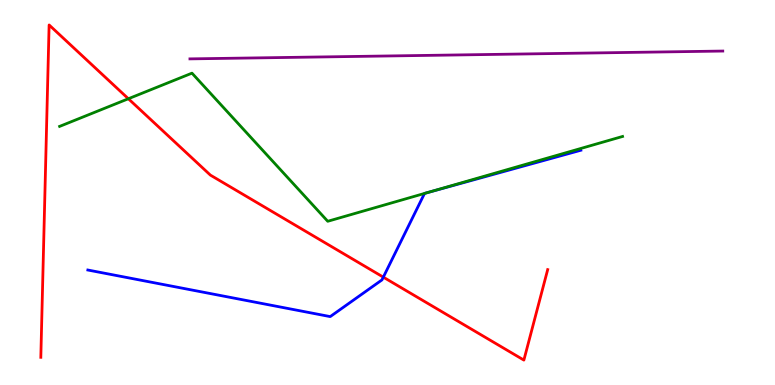[{'lines': ['blue', 'red'], 'intersections': [{'x': 4.95, 'y': 2.8}]}, {'lines': ['green', 'red'], 'intersections': [{'x': 1.66, 'y': 7.44}]}, {'lines': ['purple', 'red'], 'intersections': []}, {'lines': ['blue', 'green'], 'intersections': [{'x': 5.48, 'y': 4.98}, {'x': 5.5, 'y': 4.99}]}, {'lines': ['blue', 'purple'], 'intersections': []}, {'lines': ['green', 'purple'], 'intersections': []}]